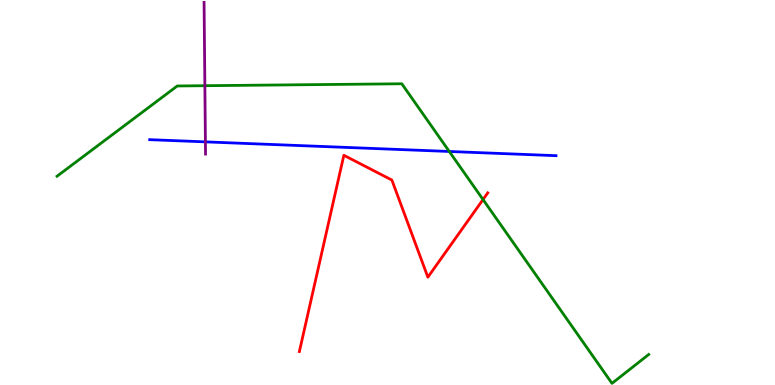[{'lines': ['blue', 'red'], 'intersections': []}, {'lines': ['green', 'red'], 'intersections': [{'x': 6.23, 'y': 4.82}]}, {'lines': ['purple', 'red'], 'intersections': []}, {'lines': ['blue', 'green'], 'intersections': [{'x': 5.8, 'y': 6.07}]}, {'lines': ['blue', 'purple'], 'intersections': [{'x': 2.65, 'y': 6.32}]}, {'lines': ['green', 'purple'], 'intersections': [{'x': 2.64, 'y': 7.77}]}]